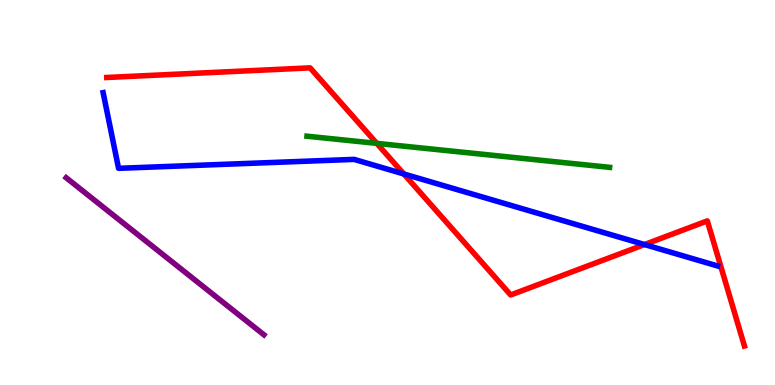[{'lines': ['blue', 'red'], 'intersections': [{'x': 5.21, 'y': 5.48}, {'x': 8.32, 'y': 3.65}]}, {'lines': ['green', 'red'], 'intersections': [{'x': 4.86, 'y': 6.28}]}, {'lines': ['purple', 'red'], 'intersections': []}, {'lines': ['blue', 'green'], 'intersections': []}, {'lines': ['blue', 'purple'], 'intersections': []}, {'lines': ['green', 'purple'], 'intersections': []}]